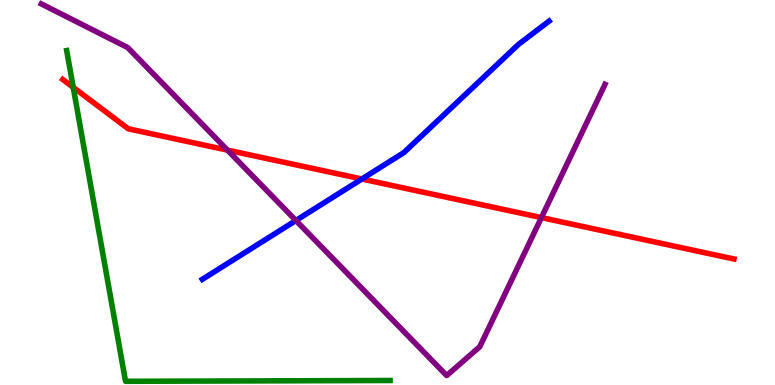[{'lines': ['blue', 'red'], 'intersections': [{'x': 4.67, 'y': 5.35}]}, {'lines': ['green', 'red'], 'intersections': [{'x': 0.945, 'y': 7.73}]}, {'lines': ['purple', 'red'], 'intersections': [{'x': 2.93, 'y': 6.1}, {'x': 6.99, 'y': 4.35}]}, {'lines': ['blue', 'green'], 'intersections': []}, {'lines': ['blue', 'purple'], 'intersections': [{'x': 3.82, 'y': 4.27}]}, {'lines': ['green', 'purple'], 'intersections': []}]